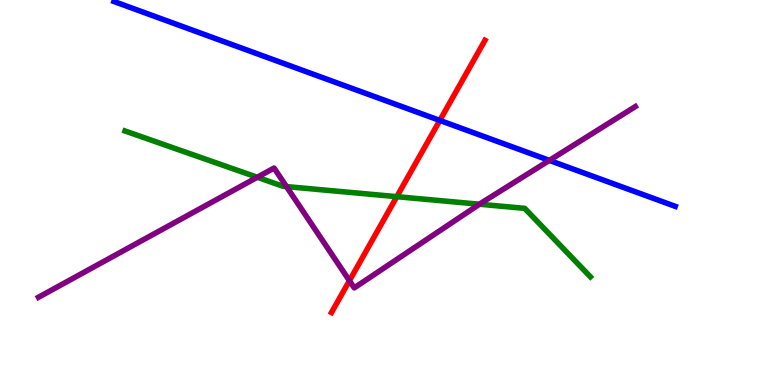[{'lines': ['blue', 'red'], 'intersections': [{'x': 5.68, 'y': 6.87}]}, {'lines': ['green', 'red'], 'intersections': [{'x': 5.12, 'y': 4.89}]}, {'lines': ['purple', 'red'], 'intersections': [{'x': 4.51, 'y': 2.71}]}, {'lines': ['blue', 'green'], 'intersections': []}, {'lines': ['blue', 'purple'], 'intersections': [{'x': 7.09, 'y': 5.83}]}, {'lines': ['green', 'purple'], 'intersections': [{'x': 3.32, 'y': 5.4}, {'x': 3.7, 'y': 5.15}, {'x': 6.19, 'y': 4.7}]}]